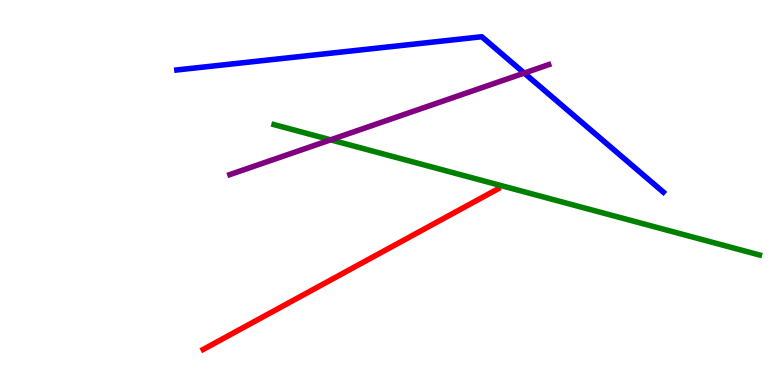[{'lines': ['blue', 'red'], 'intersections': []}, {'lines': ['green', 'red'], 'intersections': []}, {'lines': ['purple', 'red'], 'intersections': []}, {'lines': ['blue', 'green'], 'intersections': []}, {'lines': ['blue', 'purple'], 'intersections': [{'x': 6.76, 'y': 8.1}]}, {'lines': ['green', 'purple'], 'intersections': [{'x': 4.27, 'y': 6.37}]}]